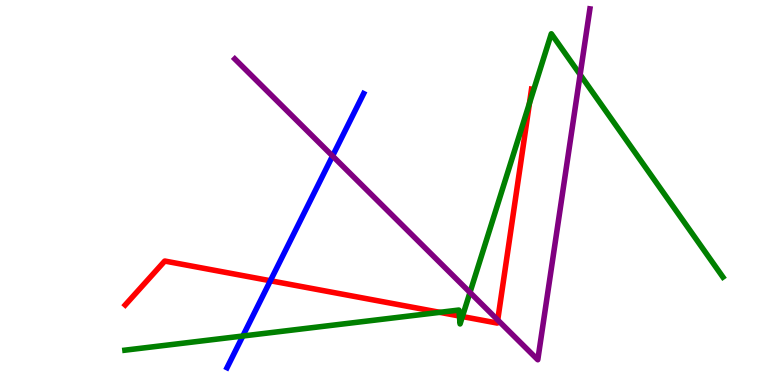[{'lines': ['blue', 'red'], 'intersections': [{'x': 3.49, 'y': 2.71}]}, {'lines': ['green', 'red'], 'intersections': [{'x': 5.67, 'y': 1.89}, {'x': 5.93, 'y': 1.79}, {'x': 5.97, 'y': 1.78}, {'x': 6.83, 'y': 7.32}]}, {'lines': ['purple', 'red'], 'intersections': [{'x': 6.42, 'y': 1.69}]}, {'lines': ['blue', 'green'], 'intersections': [{'x': 3.13, 'y': 1.27}]}, {'lines': ['blue', 'purple'], 'intersections': [{'x': 4.29, 'y': 5.95}]}, {'lines': ['green', 'purple'], 'intersections': [{'x': 6.06, 'y': 2.4}, {'x': 7.49, 'y': 8.06}]}]